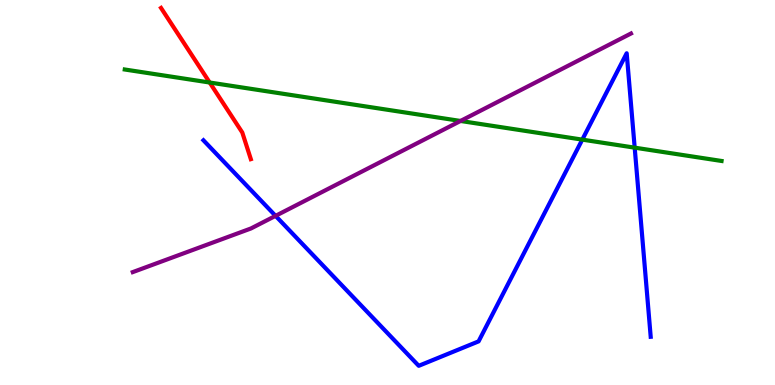[{'lines': ['blue', 'red'], 'intersections': []}, {'lines': ['green', 'red'], 'intersections': [{'x': 2.71, 'y': 7.86}]}, {'lines': ['purple', 'red'], 'intersections': []}, {'lines': ['blue', 'green'], 'intersections': [{'x': 7.51, 'y': 6.37}, {'x': 8.19, 'y': 6.16}]}, {'lines': ['blue', 'purple'], 'intersections': [{'x': 3.56, 'y': 4.39}]}, {'lines': ['green', 'purple'], 'intersections': [{'x': 5.94, 'y': 6.86}]}]